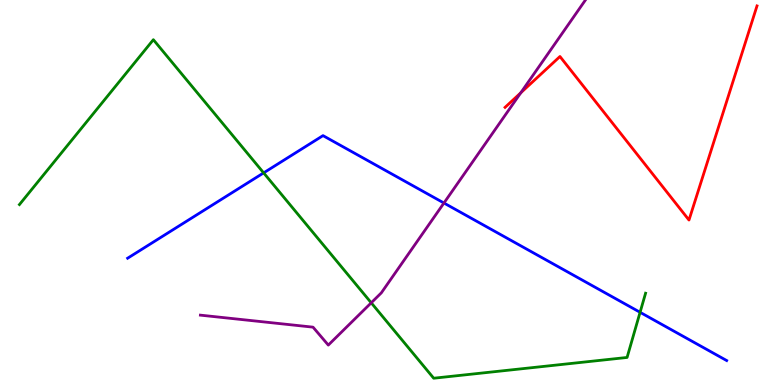[{'lines': ['blue', 'red'], 'intersections': []}, {'lines': ['green', 'red'], 'intersections': []}, {'lines': ['purple', 'red'], 'intersections': [{'x': 6.72, 'y': 7.59}]}, {'lines': ['blue', 'green'], 'intersections': [{'x': 3.4, 'y': 5.51}, {'x': 8.26, 'y': 1.89}]}, {'lines': ['blue', 'purple'], 'intersections': [{'x': 5.73, 'y': 4.73}]}, {'lines': ['green', 'purple'], 'intersections': [{'x': 4.79, 'y': 2.14}]}]